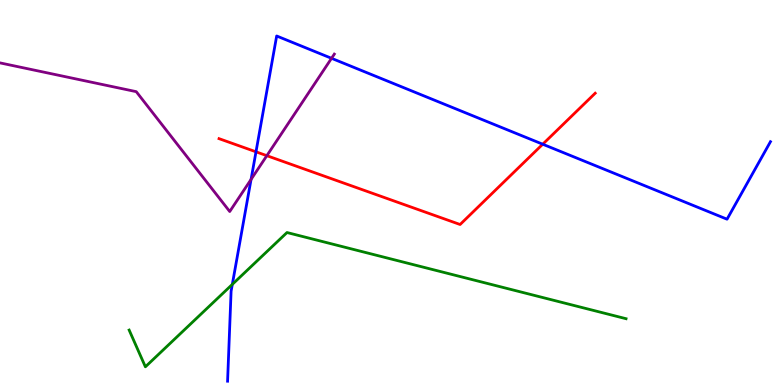[{'lines': ['blue', 'red'], 'intersections': [{'x': 3.3, 'y': 6.06}, {'x': 7.0, 'y': 6.25}]}, {'lines': ['green', 'red'], 'intersections': []}, {'lines': ['purple', 'red'], 'intersections': [{'x': 3.44, 'y': 5.96}]}, {'lines': ['blue', 'green'], 'intersections': [{'x': 3.0, 'y': 2.61}]}, {'lines': ['blue', 'purple'], 'intersections': [{'x': 3.24, 'y': 5.34}, {'x': 4.28, 'y': 8.49}]}, {'lines': ['green', 'purple'], 'intersections': []}]